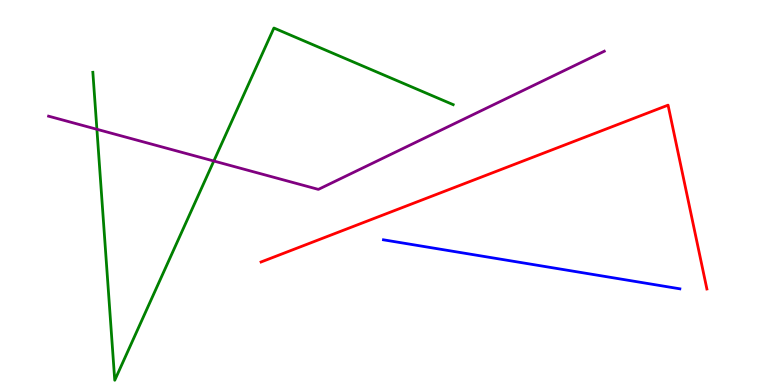[{'lines': ['blue', 'red'], 'intersections': []}, {'lines': ['green', 'red'], 'intersections': []}, {'lines': ['purple', 'red'], 'intersections': []}, {'lines': ['blue', 'green'], 'intersections': []}, {'lines': ['blue', 'purple'], 'intersections': []}, {'lines': ['green', 'purple'], 'intersections': [{'x': 1.25, 'y': 6.64}, {'x': 2.76, 'y': 5.82}]}]